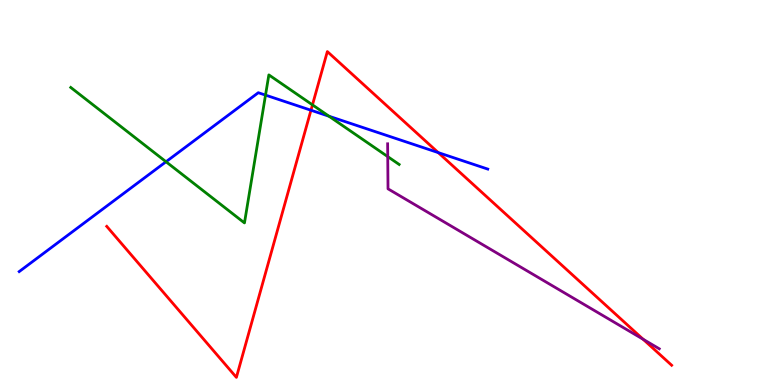[{'lines': ['blue', 'red'], 'intersections': [{'x': 4.01, 'y': 7.14}, {'x': 5.65, 'y': 6.04}]}, {'lines': ['green', 'red'], 'intersections': [{'x': 4.03, 'y': 7.28}]}, {'lines': ['purple', 'red'], 'intersections': [{'x': 8.3, 'y': 1.19}]}, {'lines': ['blue', 'green'], 'intersections': [{'x': 2.14, 'y': 5.8}, {'x': 3.43, 'y': 7.53}, {'x': 4.25, 'y': 6.98}]}, {'lines': ['blue', 'purple'], 'intersections': []}, {'lines': ['green', 'purple'], 'intersections': [{'x': 5.0, 'y': 5.93}]}]